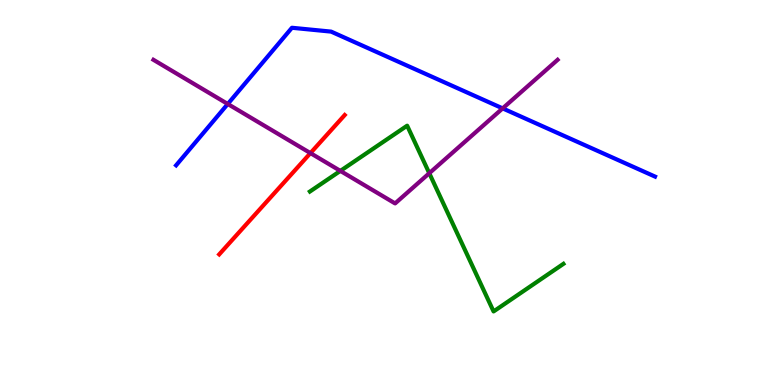[{'lines': ['blue', 'red'], 'intersections': []}, {'lines': ['green', 'red'], 'intersections': []}, {'lines': ['purple', 'red'], 'intersections': [{'x': 4.01, 'y': 6.02}]}, {'lines': ['blue', 'green'], 'intersections': []}, {'lines': ['blue', 'purple'], 'intersections': [{'x': 2.94, 'y': 7.3}, {'x': 6.49, 'y': 7.18}]}, {'lines': ['green', 'purple'], 'intersections': [{'x': 4.39, 'y': 5.56}, {'x': 5.54, 'y': 5.5}]}]